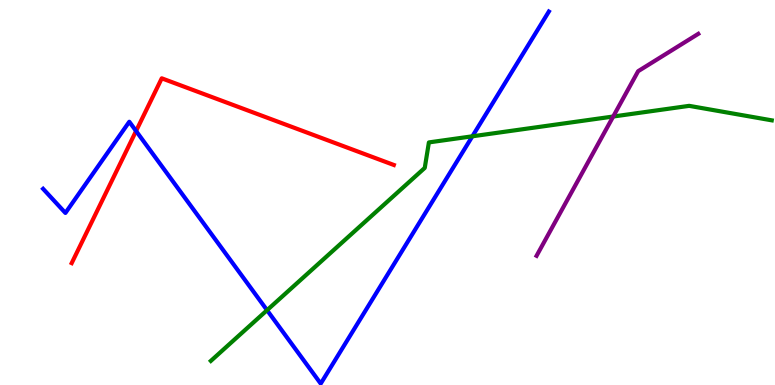[{'lines': ['blue', 'red'], 'intersections': [{'x': 1.76, 'y': 6.6}]}, {'lines': ['green', 'red'], 'intersections': []}, {'lines': ['purple', 'red'], 'intersections': []}, {'lines': ['blue', 'green'], 'intersections': [{'x': 3.45, 'y': 1.94}, {'x': 6.1, 'y': 6.46}]}, {'lines': ['blue', 'purple'], 'intersections': []}, {'lines': ['green', 'purple'], 'intersections': [{'x': 7.91, 'y': 6.97}]}]